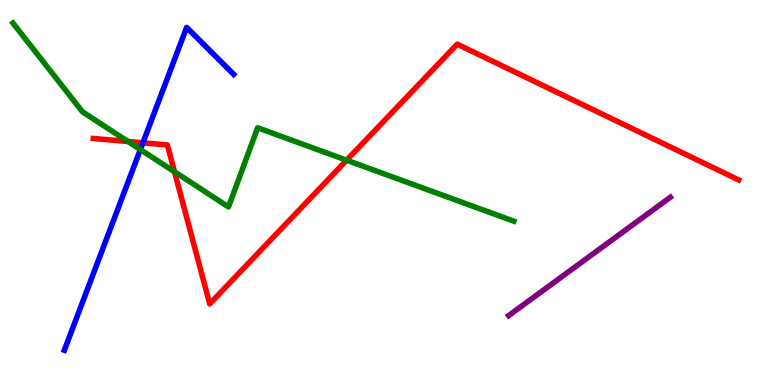[{'lines': ['blue', 'red'], 'intersections': [{'x': 1.84, 'y': 6.29}]}, {'lines': ['green', 'red'], 'intersections': [{'x': 1.65, 'y': 6.32}, {'x': 2.25, 'y': 5.54}, {'x': 4.47, 'y': 5.84}]}, {'lines': ['purple', 'red'], 'intersections': []}, {'lines': ['blue', 'green'], 'intersections': [{'x': 1.81, 'y': 6.12}]}, {'lines': ['blue', 'purple'], 'intersections': []}, {'lines': ['green', 'purple'], 'intersections': []}]